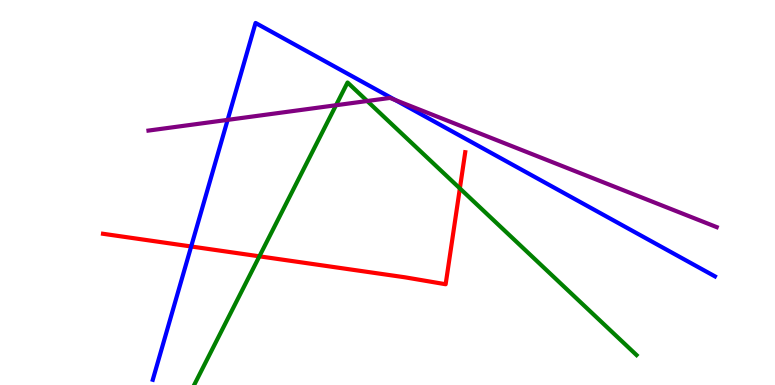[{'lines': ['blue', 'red'], 'intersections': [{'x': 2.47, 'y': 3.6}]}, {'lines': ['green', 'red'], 'intersections': [{'x': 3.35, 'y': 3.34}, {'x': 5.93, 'y': 5.11}]}, {'lines': ['purple', 'red'], 'intersections': []}, {'lines': ['blue', 'green'], 'intersections': []}, {'lines': ['blue', 'purple'], 'intersections': [{'x': 2.94, 'y': 6.89}, {'x': 5.1, 'y': 7.4}]}, {'lines': ['green', 'purple'], 'intersections': [{'x': 4.34, 'y': 7.27}, {'x': 4.74, 'y': 7.38}]}]